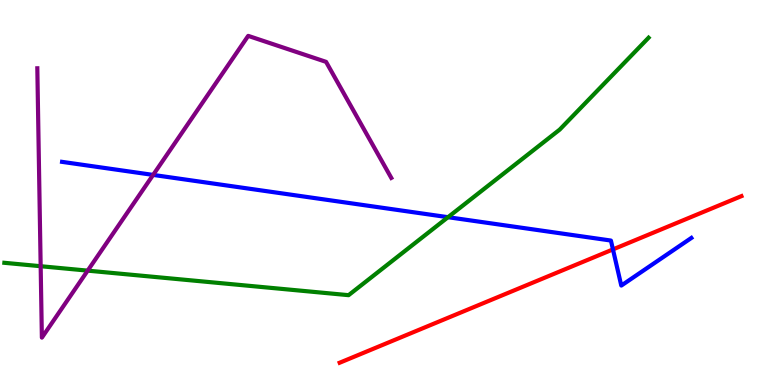[{'lines': ['blue', 'red'], 'intersections': [{'x': 7.91, 'y': 3.52}]}, {'lines': ['green', 'red'], 'intersections': []}, {'lines': ['purple', 'red'], 'intersections': []}, {'lines': ['blue', 'green'], 'intersections': [{'x': 5.78, 'y': 4.36}]}, {'lines': ['blue', 'purple'], 'intersections': [{'x': 1.98, 'y': 5.46}]}, {'lines': ['green', 'purple'], 'intersections': [{'x': 0.525, 'y': 3.09}, {'x': 1.13, 'y': 2.97}]}]